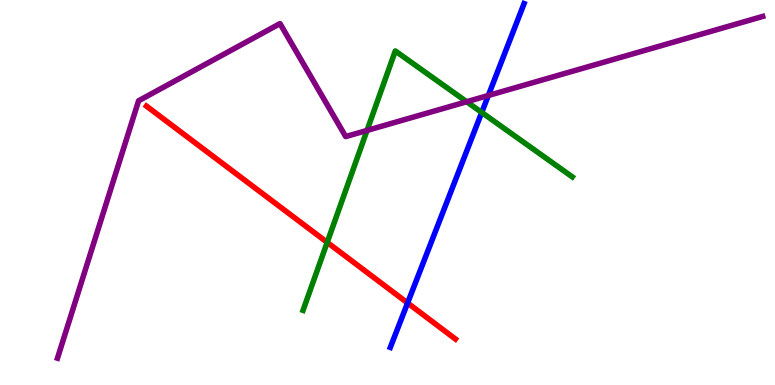[{'lines': ['blue', 'red'], 'intersections': [{'x': 5.26, 'y': 2.13}]}, {'lines': ['green', 'red'], 'intersections': [{'x': 4.22, 'y': 3.7}]}, {'lines': ['purple', 'red'], 'intersections': []}, {'lines': ['blue', 'green'], 'intersections': [{'x': 6.22, 'y': 7.08}]}, {'lines': ['blue', 'purple'], 'intersections': [{'x': 6.3, 'y': 7.52}]}, {'lines': ['green', 'purple'], 'intersections': [{'x': 4.74, 'y': 6.61}, {'x': 6.02, 'y': 7.36}]}]